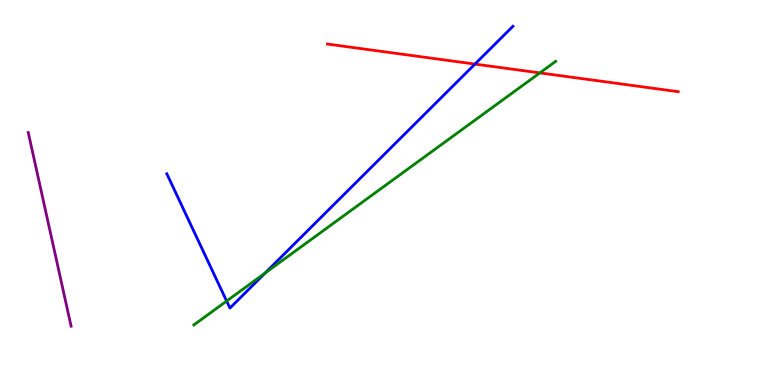[{'lines': ['blue', 'red'], 'intersections': [{'x': 6.13, 'y': 8.34}]}, {'lines': ['green', 'red'], 'intersections': [{'x': 6.97, 'y': 8.11}]}, {'lines': ['purple', 'red'], 'intersections': []}, {'lines': ['blue', 'green'], 'intersections': [{'x': 2.92, 'y': 2.18}, {'x': 3.42, 'y': 2.91}]}, {'lines': ['blue', 'purple'], 'intersections': []}, {'lines': ['green', 'purple'], 'intersections': []}]